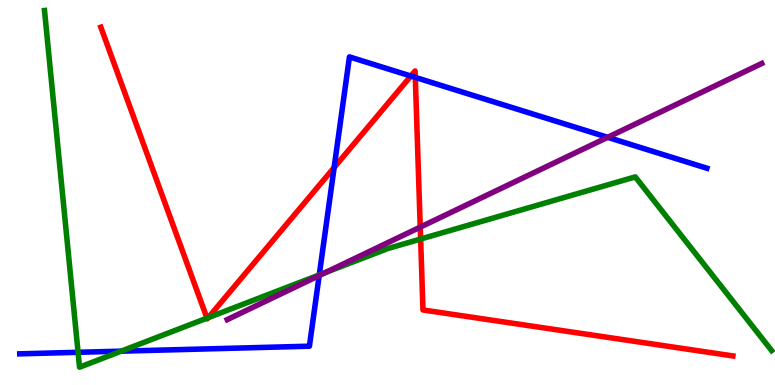[{'lines': ['blue', 'red'], 'intersections': [{'x': 4.31, 'y': 5.65}, {'x': 5.3, 'y': 8.03}, {'x': 5.36, 'y': 7.99}]}, {'lines': ['green', 'red'], 'intersections': [{'x': 2.67, 'y': 1.74}, {'x': 2.69, 'y': 1.75}, {'x': 5.43, 'y': 3.79}]}, {'lines': ['purple', 'red'], 'intersections': [{'x': 5.42, 'y': 4.1}]}, {'lines': ['blue', 'green'], 'intersections': [{'x': 1.01, 'y': 0.849}, {'x': 1.56, 'y': 0.879}, {'x': 4.12, 'y': 2.86}]}, {'lines': ['blue', 'purple'], 'intersections': [{'x': 4.12, 'y': 2.84}, {'x': 7.84, 'y': 6.43}]}, {'lines': ['green', 'purple'], 'intersections': [{'x': 4.2, 'y': 2.92}]}]